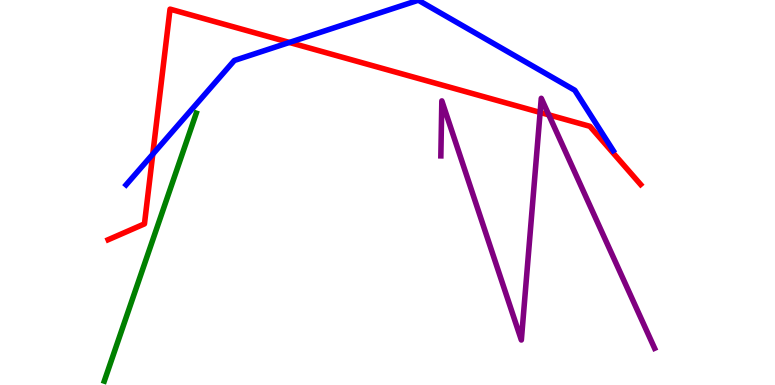[{'lines': ['blue', 'red'], 'intersections': [{'x': 1.97, 'y': 5.99}, {'x': 3.73, 'y': 8.9}]}, {'lines': ['green', 'red'], 'intersections': []}, {'lines': ['purple', 'red'], 'intersections': [{'x': 6.97, 'y': 7.08}, {'x': 7.08, 'y': 7.02}]}, {'lines': ['blue', 'green'], 'intersections': []}, {'lines': ['blue', 'purple'], 'intersections': []}, {'lines': ['green', 'purple'], 'intersections': []}]